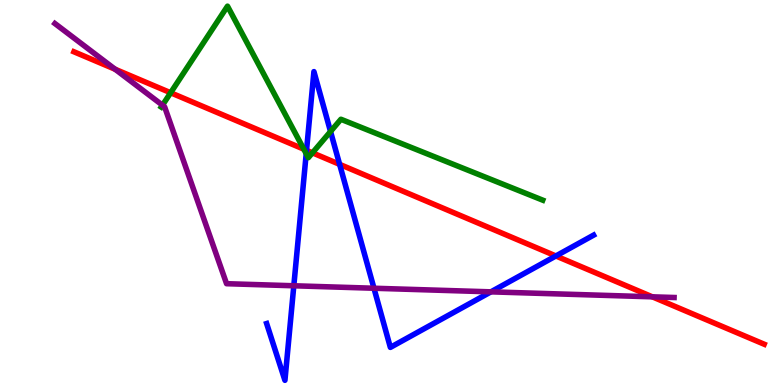[{'lines': ['blue', 'red'], 'intersections': [{'x': 3.96, 'y': 6.1}, {'x': 4.38, 'y': 5.73}, {'x': 7.17, 'y': 3.35}]}, {'lines': ['green', 'red'], 'intersections': [{'x': 2.2, 'y': 7.59}, {'x': 3.92, 'y': 6.13}, {'x': 4.03, 'y': 6.03}]}, {'lines': ['purple', 'red'], 'intersections': [{'x': 1.49, 'y': 8.2}, {'x': 8.42, 'y': 2.29}]}, {'lines': ['blue', 'green'], 'intersections': [{'x': 3.95, 'y': 6.01}, {'x': 4.26, 'y': 6.58}]}, {'lines': ['blue', 'purple'], 'intersections': [{'x': 3.79, 'y': 2.58}, {'x': 4.83, 'y': 2.51}, {'x': 6.33, 'y': 2.42}]}, {'lines': ['green', 'purple'], 'intersections': [{'x': 2.1, 'y': 7.27}]}]